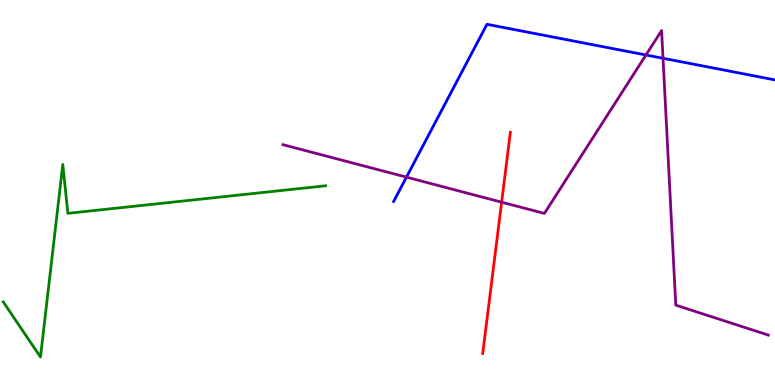[{'lines': ['blue', 'red'], 'intersections': []}, {'lines': ['green', 'red'], 'intersections': []}, {'lines': ['purple', 'red'], 'intersections': [{'x': 6.47, 'y': 4.75}]}, {'lines': ['blue', 'green'], 'intersections': []}, {'lines': ['blue', 'purple'], 'intersections': [{'x': 5.24, 'y': 5.4}, {'x': 8.33, 'y': 8.57}, {'x': 8.56, 'y': 8.49}]}, {'lines': ['green', 'purple'], 'intersections': []}]